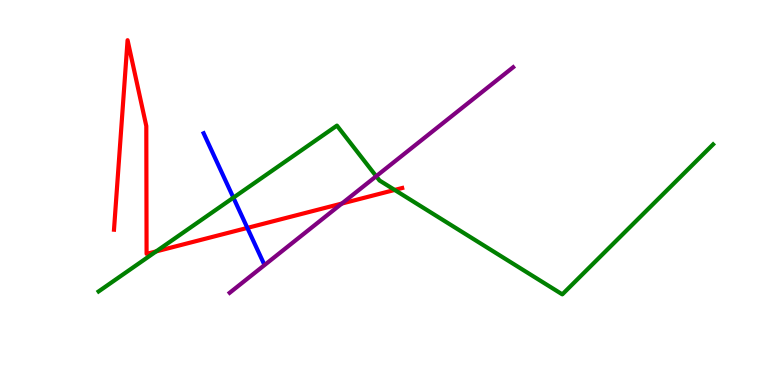[{'lines': ['blue', 'red'], 'intersections': [{'x': 3.19, 'y': 4.08}]}, {'lines': ['green', 'red'], 'intersections': [{'x': 2.01, 'y': 3.47}, {'x': 5.09, 'y': 5.07}]}, {'lines': ['purple', 'red'], 'intersections': [{'x': 4.41, 'y': 4.71}]}, {'lines': ['blue', 'green'], 'intersections': [{'x': 3.01, 'y': 4.87}]}, {'lines': ['blue', 'purple'], 'intersections': []}, {'lines': ['green', 'purple'], 'intersections': [{'x': 4.85, 'y': 5.42}]}]